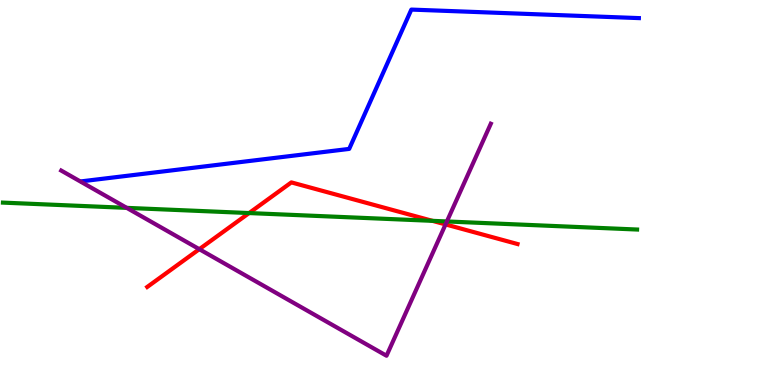[{'lines': ['blue', 'red'], 'intersections': []}, {'lines': ['green', 'red'], 'intersections': [{'x': 3.21, 'y': 4.47}, {'x': 5.58, 'y': 4.26}]}, {'lines': ['purple', 'red'], 'intersections': [{'x': 2.57, 'y': 3.53}, {'x': 5.75, 'y': 4.17}]}, {'lines': ['blue', 'green'], 'intersections': []}, {'lines': ['blue', 'purple'], 'intersections': []}, {'lines': ['green', 'purple'], 'intersections': [{'x': 1.64, 'y': 4.6}, {'x': 5.77, 'y': 4.25}]}]